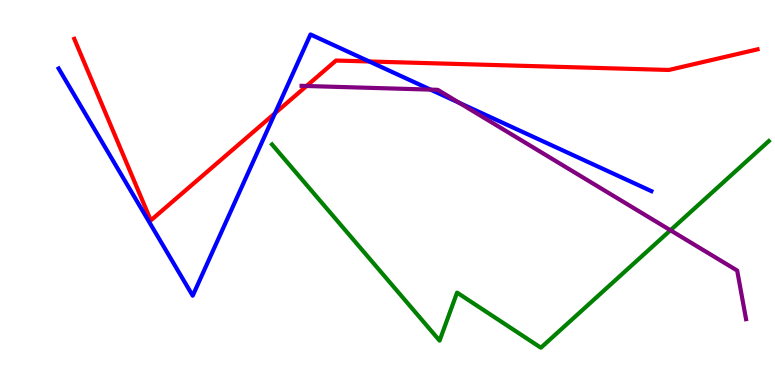[{'lines': ['blue', 'red'], 'intersections': [{'x': 3.55, 'y': 7.06}, {'x': 4.76, 'y': 8.4}]}, {'lines': ['green', 'red'], 'intersections': []}, {'lines': ['purple', 'red'], 'intersections': [{'x': 3.96, 'y': 7.77}]}, {'lines': ['blue', 'green'], 'intersections': []}, {'lines': ['blue', 'purple'], 'intersections': [{'x': 5.56, 'y': 7.67}, {'x': 5.93, 'y': 7.33}]}, {'lines': ['green', 'purple'], 'intersections': [{'x': 8.65, 'y': 4.02}]}]